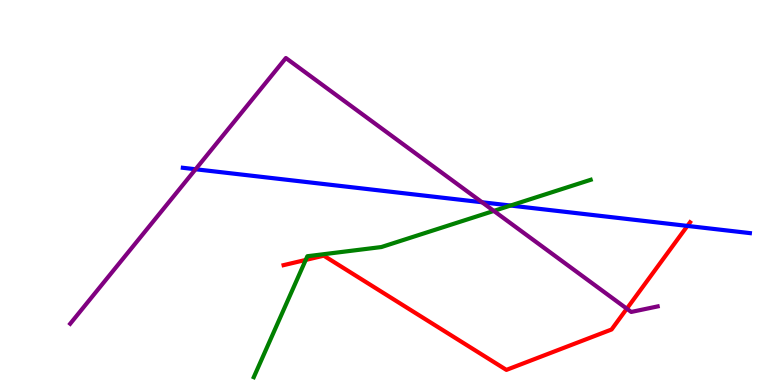[{'lines': ['blue', 'red'], 'intersections': [{'x': 8.87, 'y': 4.13}]}, {'lines': ['green', 'red'], 'intersections': [{'x': 3.94, 'y': 3.25}]}, {'lines': ['purple', 'red'], 'intersections': [{'x': 8.09, 'y': 1.98}]}, {'lines': ['blue', 'green'], 'intersections': [{'x': 6.59, 'y': 4.66}]}, {'lines': ['blue', 'purple'], 'intersections': [{'x': 2.52, 'y': 5.6}, {'x': 6.22, 'y': 4.75}]}, {'lines': ['green', 'purple'], 'intersections': [{'x': 6.37, 'y': 4.52}]}]